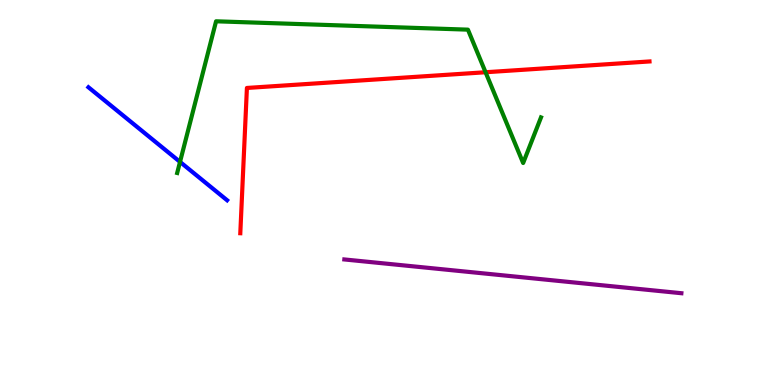[{'lines': ['blue', 'red'], 'intersections': []}, {'lines': ['green', 'red'], 'intersections': [{'x': 6.27, 'y': 8.12}]}, {'lines': ['purple', 'red'], 'intersections': []}, {'lines': ['blue', 'green'], 'intersections': [{'x': 2.32, 'y': 5.79}]}, {'lines': ['blue', 'purple'], 'intersections': []}, {'lines': ['green', 'purple'], 'intersections': []}]